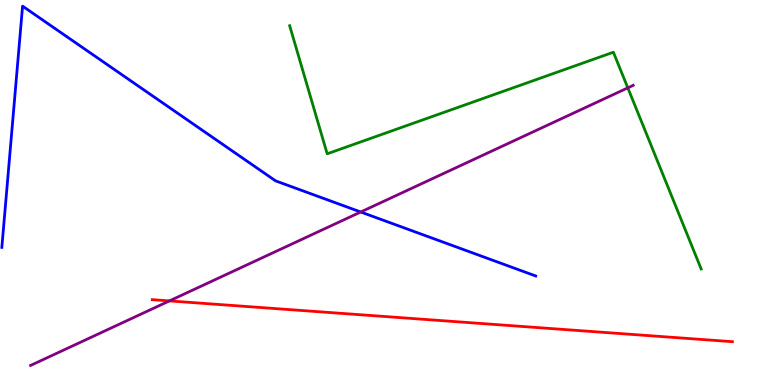[{'lines': ['blue', 'red'], 'intersections': []}, {'lines': ['green', 'red'], 'intersections': []}, {'lines': ['purple', 'red'], 'intersections': [{'x': 2.19, 'y': 2.18}]}, {'lines': ['blue', 'green'], 'intersections': []}, {'lines': ['blue', 'purple'], 'intersections': [{'x': 4.65, 'y': 4.49}]}, {'lines': ['green', 'purple'], 'intersections': [{'x': 8.1, 'y': 7.72}]}]